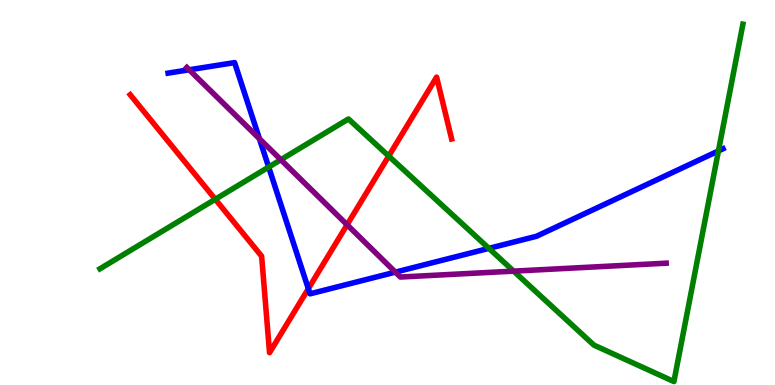[{'lines': ['blue', 'red'], 'intersections': [{'x': 3.98, 'y': 2.5}]}, {'lines': ['green', 'red'], 'intersections': [{'x': 2.78, 'y': 4.82}, {'x': 5.02, 'y': 5.95}]}, {'lines': ['purple', 'red'], 'intersections': [{'x': 4.48, 'y': 4.16}]}, {'lines': ['blue', 'green'], 'intersections': [{'x': 3.47, 'y': 5.66}, {'x': 6.31, 'y': 3.55}, {'x': 9.27, 'y': 6.08}]}, {'lines': ['blue', 'purple'], 'intersections': [{'x': 2.44, 'y': 8.19}, {'x': 3.35, 'y': 6.4}, {'x': 5.1, 'y': 2.93}]}, {'lines': ['green', 'purple'], 'intersections': [{'x': 3.62, 'y': 5.85}, {'x': 6.63, 'y': 2.96}]}]